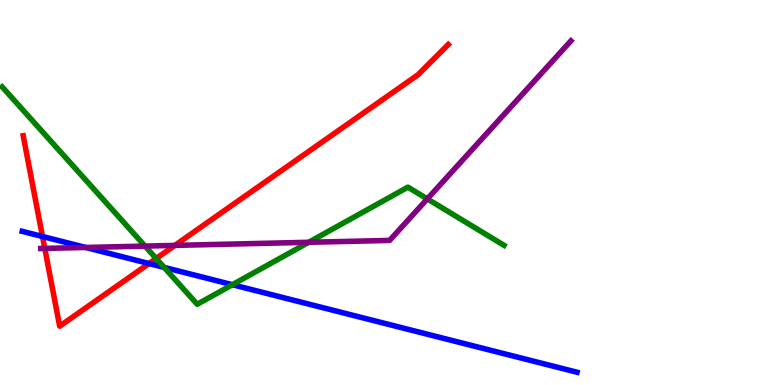[{'lines': ['blue', 'red'], 'intersections': [{'x': 0.548, 'y': 3.86}, {'x': 1.92, 'y': 3.15}]}, {'lines': ['green', 'red'], 'intersections': [{'x': 2.01, 'y': 3.29}]}, {'lines': ['purple', 'red'], 'intersections': [{'x': 0.578, 'y': 3.55}, {'x': 2.26, 'y': 3.63}]}, {'lines': ['blue', 'green'], 'intersections': [{'x': 2.12, 'y': 3.06}, {'x': 3.0, 'y': 2.6}]}, {'lines': ['blue', 'purple'], 'intersections': [{'x': 1.11, 'y': 3.57}]}, {'lines': ['green', 'purple'], 'intersections': [{'x': 1.87, 'y': 3.61}, {'x': 3.98, 'y': 3.71}, {'x': 5.51, 'y': 4.83}]}]